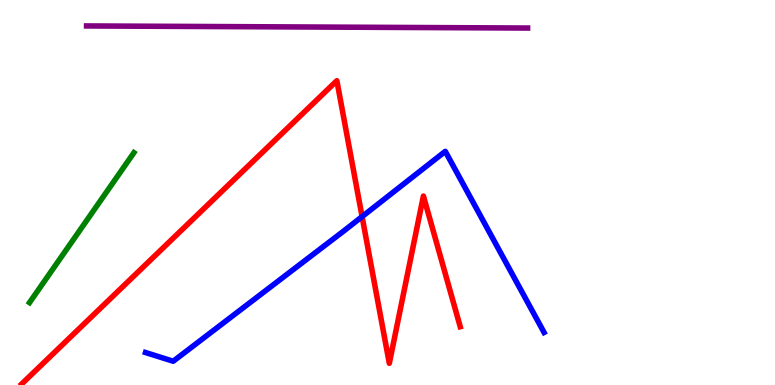[{'lines': ['blue', 'red'], 'intersections': [{'x': 4.67, 'y': 4.37}]}, {'lines': ['green', 'red'], 'intersections': []}, {'lines': ['purple', 'red'], 'intersections': []}, {'lines': ['blue', 'green'], 'intersections': []}, {'lines': ['blue', 'purple'], 'intersections': []}, {'lines': ['green', 'purple'], 'intersections': []}]